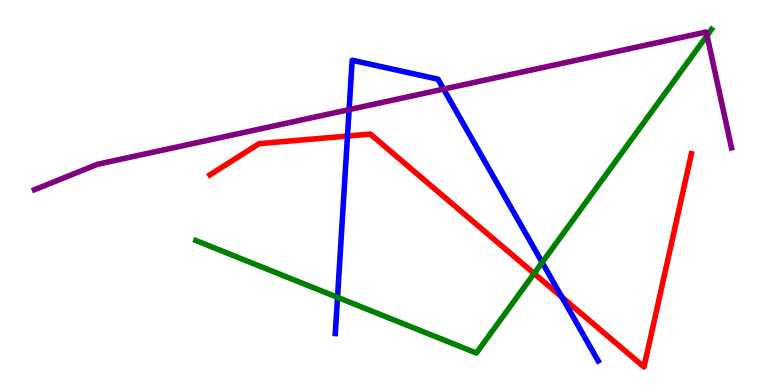[{'lines': ['blue', 'red'], 'intersections': [{'x': 4.48, 'y': 6.47}, {'x': 7.25, 'y': 2.28}]}, {'lines': ['green', 'red'], 'intersections': [{'x': 6.89, 'y': 2.9}]}, {'lines': ['purple', 'red'], 'intersections': []}, {'lines': ['blue', 'green'], 'intersections': [{'x': 4.36, 'y': 2.28}, {'x': 7.0, 'y': 3.18}]}, {'lines': ['blue', 'purple'], 'intersections': [{'x': 4.5, 'y': 7.15}, {'x': 5.72, 'y': 7.69}]}, {'lines': ['green', 'purple'], 'intersections': [{'x': 9.12, 'y': 9.08}]}]